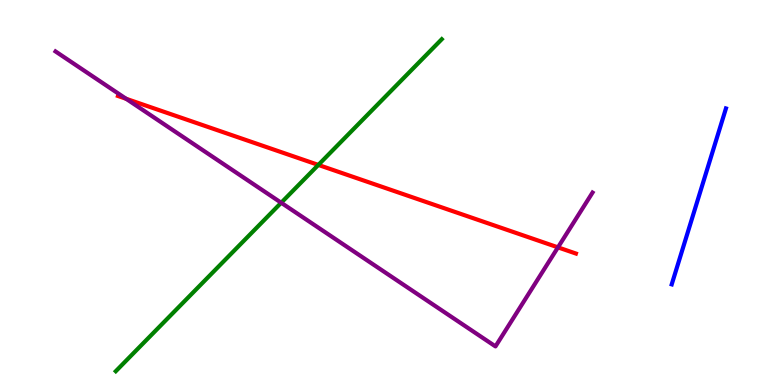[{'lines': ['blue', 'red'], 'intersections': []}, {'lines': ['green', 'red'], 'intersections': [{'x': 4.11, 'y': 5.72}]}, {'lines': ['purple', 'red'], 'intersections': [{'x': 1.63, 'y': 7.43}, {'x': 7.2, 'y': 3.57}]}, {'lines': ['blue', 'green'], 'intersections': []}, {'lines': ['blue', 'purple'], 'intersections': []}, {'lines': ['green', 'purple'], 'intersections': [{'x': 3.63, 'y': 4.73}]}]